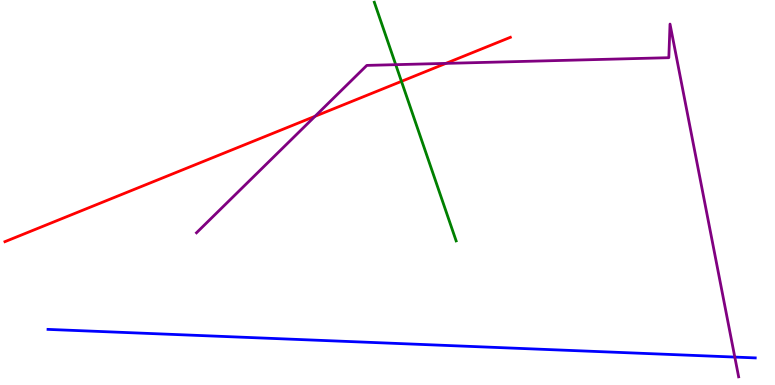[{'lines': ['blue', 'red'], 'intersections': []}, {'lines': ['green', 'red'], 'intersections': [{'x': 5.18, 'y': 7.89}]}, {'lines': ['purple', 'red'], 'intersections': [{'x': 4.07, 'y': 6.98}, {'x': 5.75, 'y': 8.35}]}, {'lines': ['blue', 'green'], 'intersections': []}, {'lines': ['blue', 'purple'], 'intersections': [{'x': 9.48, 'y': 0.725}]}, {'lines': ['green', 'purple'], 'intersections': [{'x': 5.11, 'y': 8.32}]}]